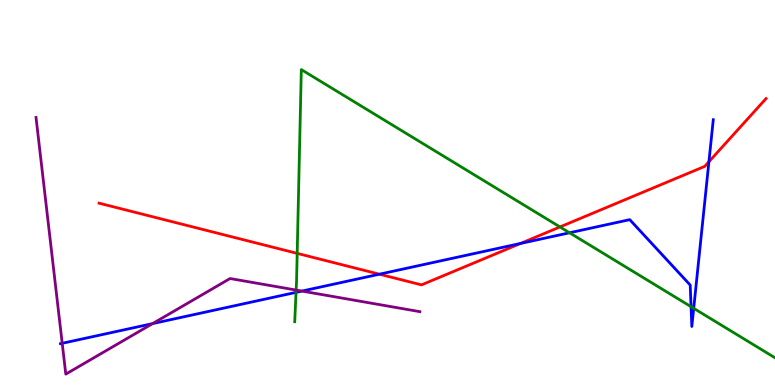[{'lines': ['blue', 'red'], 'intersections': [{'x': 4.9, 'y': 2.88}, {'x': 6.72, 'y': 3.68}, {'x': 9.15, 'y': 5.8}]}, {'lines': ['green', 'red'], 'intersections': [{'x': 3.83, 'y': 3.42}, {'x': 7.23, 'y': 4.11}]}, {'lines': ['purple', 'red'], 'intersections': []}, {'lines': ['blue', 'green'], 'intersections': [{'x': 3.82, 'y': 2.41}, {'x': 7.35, 'y': 3.95}, {'x': 8.92, 'y': 2.03}, {'x': 8.95, 'y': 1.99}]}, {'lines': ['blue', 'purple'], 'intersections': [{'x': 0.803, 'y': 1.08}, {'x': 1.97, 'y': 1.59}, {'x': 3.9, 'y': 2.44}]}, {'lines': ['green', 'purple'], 'intersections': [{'x': 3.82, 'y': 2.47}]}]